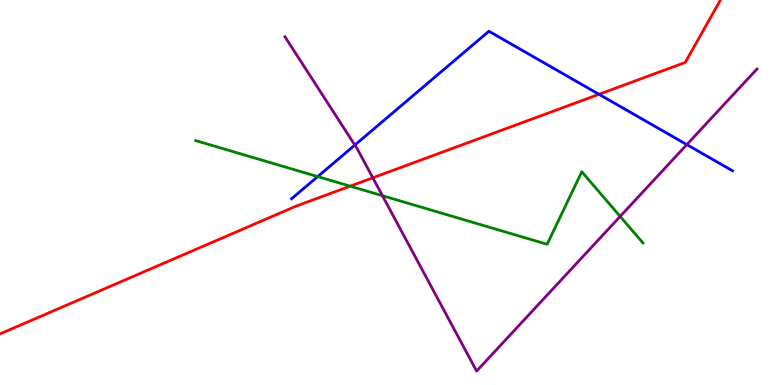[{'lines': ['blue', 'red'], 'intersections': [{'x': 7.73, 'y': 7.55}]}, {'lines': ['green', 'red'], 'intersections': [{'x': 4.52, 'y': 5.16}]}, {'lines': ['purple', 'red'], 'intersections': [{'x': 4.81, 'y': 5.38}]}, {'lines': ['blue', 'green'], 'intersections': [{'x': 4.1, 'y': 5.41}]}, {'lines': ['blue', 'purple'], 'intersections': [{'x': 4.58, 'y': 6.23}, {'x': 8.86, 'y': 6.24}]}, {'lines': ['green', 'purple'], 'intersections': [{'x': 4.93, 'y': 4.92}, {'x': 8.0, 'y': 4.38}]}]